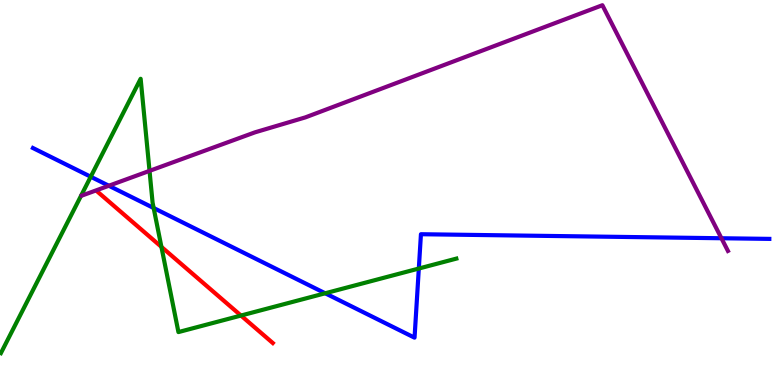[{'lines': ['blue', 'red'], 'intersections': []}, {'lines': ['green', 'red'], 'intersections': [{'x': 2.08, 'y': 3.59}, {'x': 3.11, 'y': 1.8}]}, {'lines': ['purple', 'red'], 'intersections': []}, {'lines': ['blue', 'green'], 'intersections': [{'x': 1.17, 'y': 5.41}, {'x': 1.98, 'y': 4.6}, {'x': 4.2, 'y': 2.38}, {'x': 5.4, 'y': 3.03}]}, {'lines': ['blue', 'purple'], 'intersections': [{'x': 1.4, 'y': 5.18}, {'x': 9.31, 'y': 3.81}]}, {'lines': ['green', 'purple'], 'intersections': [{'x': 1.93, 'y': 5.56}]}]